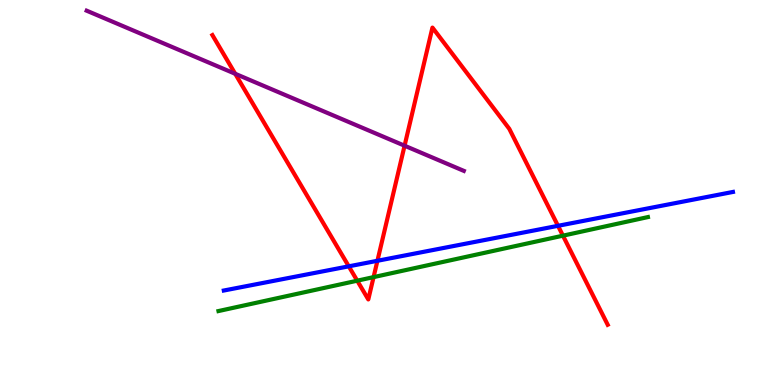[{'lines': ['blue', 'red'], 'intersections': [{'x': 4.5, 'y': 3.08}, {'x': 4.87, 'y': 3.23}, {'x': 7.2, 'y': 4.13}]}, {'lines': ['green', 'red'], 'intersections': [{'x': 4.61, 'y': 2.71}, {'x': 4.82, 'y': 2.8}, {'x': 7.26, 'y': 3.88}]}, {'lines': ['purple', 'red'], 'intersections': [{'x': 3.03, 'y': 8.08}, {'x': 5.22, 'y': 6.22}]}, {'lines': ['blue', 'green'], 'intersections': []}, {'lines': ['blue', 'purple'], 'intersections': []}, {'lines': ['green', 'purple'], 'intersections': []}]